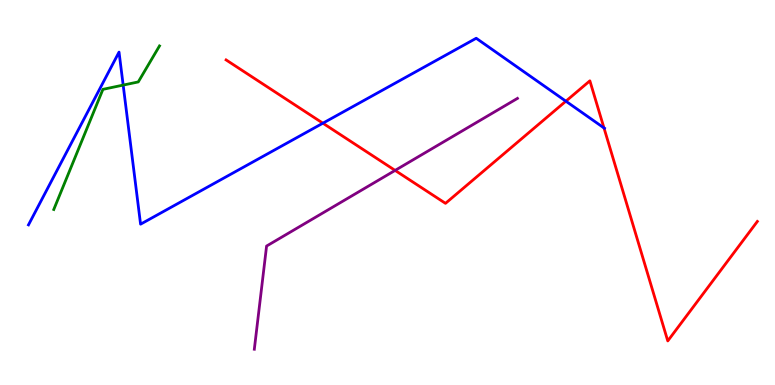[{'lines': ['blue', 'red'], 'intersections': [{'x': 4.17, 'y': 6.8}, {'x': 7.3, 'y': 7.37}, {'x': 7.79, 'y': 6.68}]}, {'lines': ['green', 'red'], 'intersections': []}, {'lines': ['purple', 'red'], 'intersections': [{'x': 5.1, 'y': 5.57}]}, {'lines': ['blue', 'green'], 'intersections': [{'x': 1.59, 'y': 7.79}]}, {'lines': ['blue', 'purple'], 'intersections': []}, {'lines': ['green', 'purple'], 'intersections': []}]